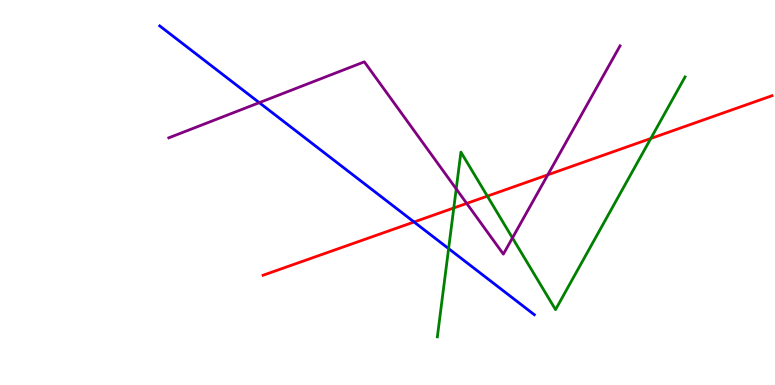[{'lines': ['blue', 'red'], 'intersections': [{'x': 5.34, 'y': 4.23}]}, {'lines': ['green', 'red'], 'intersections': [{'x': 5.86, 'y': 4.6}, {'x': 6.29, 'y': 4.91}, {'x': 8.4, 'y': 6.4}]}, {'lines': ['purple', 'red'], 'intersections': [{'x': 6.02, 'y': 4.72}, {'x': 7.07, 'y': 5.46}]}, {'lines': ['blue', 'green'], 'intersections': [{'x': 5.79, 'y': 3.54}]}, {'lines': ['blue', 'purple'], 'intersections': [{'x': 3.35, 'y': 7.33}]}, {'lines': ['green', 'purple'], 'intersections': [{'x': 5.89, 'y': 5.09}, {'x': 6.61, 'y': 3.82}]}]